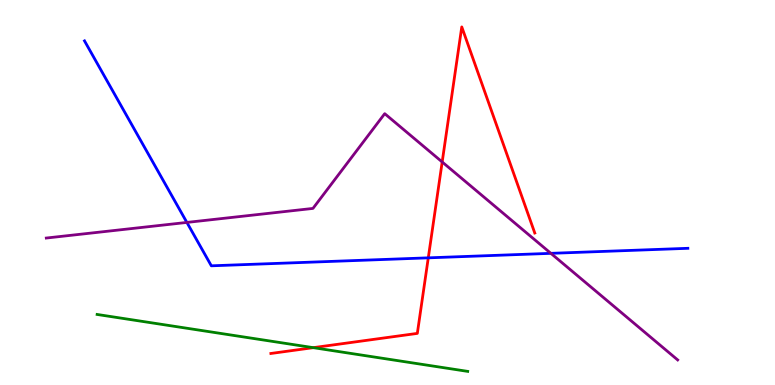[{'lines': ['blue', 'red'], 'intersections': [{'x': 5.53, 'y': 3.3}]}, {'lines': ['green', 'red'], 'intersections': [{'x': 4.04, 'y': 0.97}]}, {'lines': ['purple', 'red'], 'intersections': [{'x': 5.71, 'y': 5.79}]}, {'lines': ['blue', 'green'], 'intersections': []}, {'lines': ['blue', 'purple'], 'intersections': [{'x': 2.41, 'y': 4.22}, {'x': 7.11, 'y': 3.42}]}, {'lines': ['green', 'purple'], 'intersections': []}]